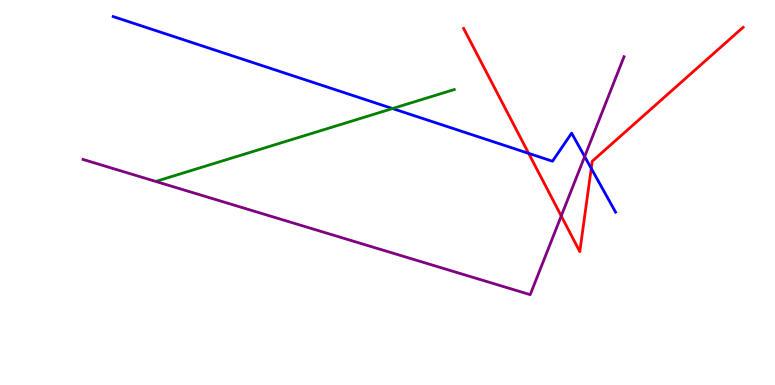[{'lines': ['blue', 'red'], 'intersections': [{'x': 6.82, 'y': 6.02}, {'x': 7.63, 'y': 5.63}]}, {'lines': ['green', 'red'], 'intersections': []}, {'lines': ['purple', 'red'], 'intersections': [{'x': 7.24, 'y': 4.39}]}, {'lines': ['blue', 'green'], 'intersections': [{'x': 5.06, 'y': 7.18}]}, {'lines': ['blue', 'purple'], 'intersections': [{'x': 7.54, 'y': 5.93}]}, {'lines': ['green', 'purple'], 'intersections': []}]